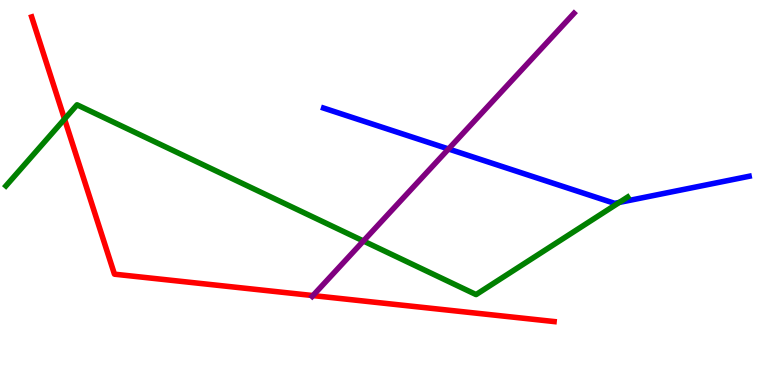[{'lines': ['blue', 'red'], 'intersections': []}, {'lines': ['green', 'red'], 'intersections': [{'x': 0.833, 'y': 6.91}]}, {'lines': ['purple', 'red'], 'intersections': [{'x': 4.04, 'y': 2.32}]}, {'lines': ['blue', 'green'], 'intersections': [{'x': 7.99, 'y': 4.74}]}, {'lines': ['blue', 'purple'], 'intersections': [{'x': 5.79, 'y': 6.13}]}, {'lines': ['green', 'purple'], 'intersections': [{'x': 4.69, 'y': 3.74}]}]